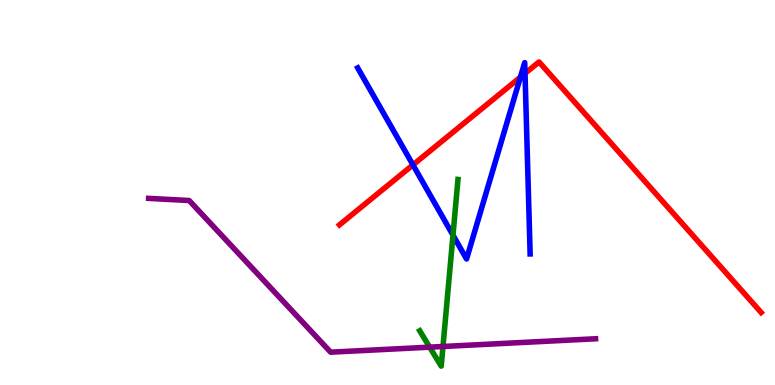[{'lines': ['blue', 'red'], 'intersections': [{'x': 5.33, 'y': 5.72}, {'x': 6.72, 'y': 8.0}, {'x': 6.77, 'y': 8.09}]}, {'lines': ['green', 'red'], 'intersections': []}, {'lines': ['purple', 'red'], 'intersections': []}, {'lines': ['blue', 'green'], 'intersections': [{'x': 5.84, 'y': 3.89}]}, {'lines': ['blue', 'purple'], 'intersections': []}, {'lines': ['green', 'purple'], 'intersections': [{'x': 5.54, 'y': 0.983}, {'x': 5.72, 'y': 1.0}]}]